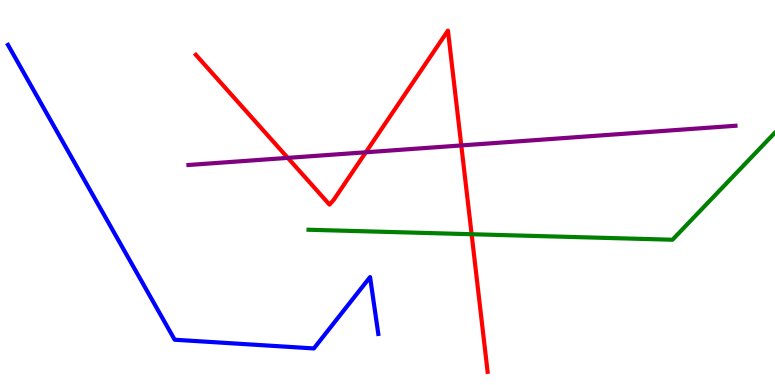[{'lines': ['blue', 'red'], 'intersections': []}, {'lines': ['green', 'red'], 'intersections': [{'x': 6.09, 'y': 3.92}]}, {'lines': ['purple', 'red'], 'intersections': [{'x': 3.71, 'y': 5.9}, {'x': 4.72, 'y': 6.04}, {'x': 5.95, 'y': 6.22}]}, {'lines': ['blue', 'green'], 'intersections': []}, {'lines': ['blue', 'purple'], 'intersections': []}, {'lines': ['green', 'purple'], 'intersections': []}]